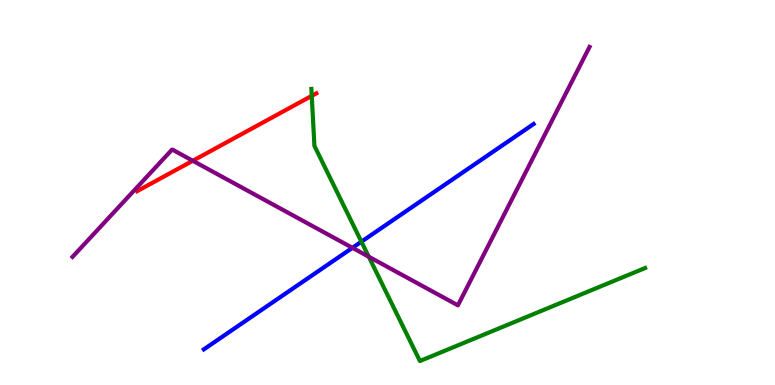[{'lines': ['blue', 'red'], 'intersections': []}, {'lines': ['green', 'red'], 'intersections': [{'x': 4.02, 'y': 7.51}]}, {'lines': ['purple', 'red'], 'intersections': [{'x': 2.49, 'y': 5.82}]}, {'lines': ['blue', 'green'], 'intersections': [{'x': 4.66, 'y': 3.72}]}, {'lines': ['blue', 'purple'], 'intersections': [{'x': 4.55, 'y': 3.56}]}, {'lines': ['green', 'purple'], 'intersections': [{'x': 4.76, 'y': 3.33}]}]